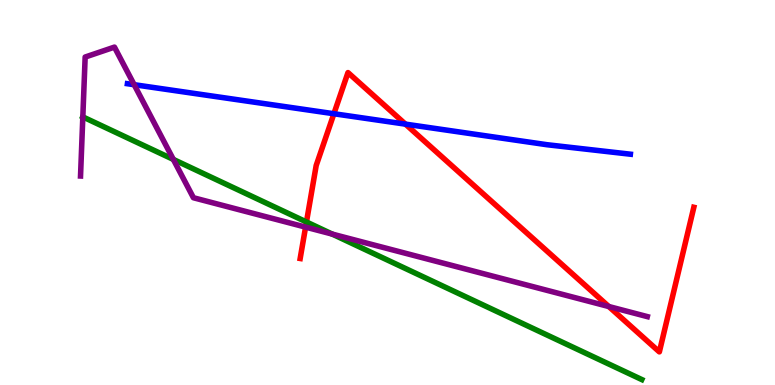[{'lines': ['blue', 'red'], 'intersections': [{'x': 4.31, 'y': 7.05}, {'x': 5.23, 'y': 6.78}]}, {'lines': ['green', 'red'], 'intersections': [{'x': 3.95, 'y': 4.23}]}, {'lines': ['purple', 'red'], 'intersections': [{'x': 3.94, 'y': 4.1}, {'x': 7.86, 'y': 2.04}]}, {'lines': ['blue', 'green'], 'intersections': []}, {'lines': ['blue', 'purple'], 'intersections': [{'x': 1.73, 'y': 7.8}]}, {'lines': ['green', 'purple'], 'intersections': [{'x': 1.07, 'y': 6.96}, {'x': 2.24, 'y': 5.86}, {'x': 4.29, 'y': 3.92}]}]